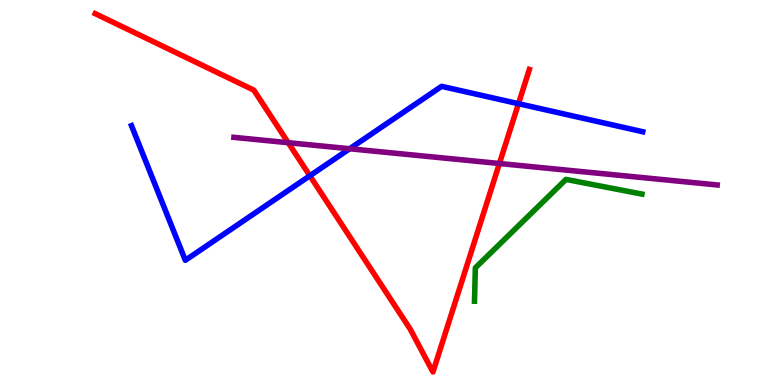[{'lines': ['blue', 'red'], 'intersections': [{'x': 4.0, 'y': 5.43}, {'x': 6.69, 'y': 7.31}]}, {'lines': ['green', 'red'], 'intersections': []}, {'lines': ['purple', 'red'], 'intersections': [{'x': 3.72, 'y': 6.29}, {'x': 6.44, 'y': 5.75}]}, {'lines': ['blue', 'green'], 'intersections': []}, {'lines': ['blue', 'purple'], 'intersections': [{'x': 4.51, 'y': 6.14}]}, {'lines': ['green', 'purple'], 'intersections': []}]